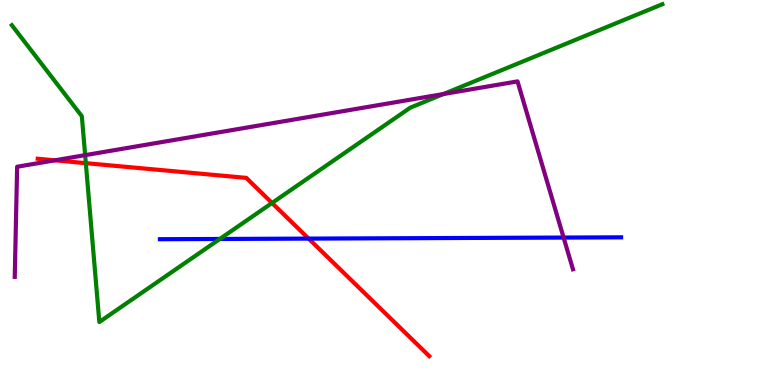[{'lines': ['blue', 'red'], 'intersections': [{'x': 3.98, 'y': 3.8}]}, {'lines': ['green', 'red'], 'intersections': [{'x': 1.11, 'y': 5.76}, {'x': 3.51, 'y': 4.73}]}, {'lines': ['purple', 'red'], 'intersections': [{'x': 0.708, 'y': 5.84}]}, {'lines': ['blue', 'green'], 'intersections': [{'x': 2.84, 'y': 3.79}]}, {'lines': ['blue', 'purple'], 'intersections': [{'x': 7.27, 'y': 3.83}]}, {'lines': ['green', 'purple'], 'intersections': [{'x': 1.1, 'y': 5.97}, {'x': 5.72, 'y': 7.56}]}]